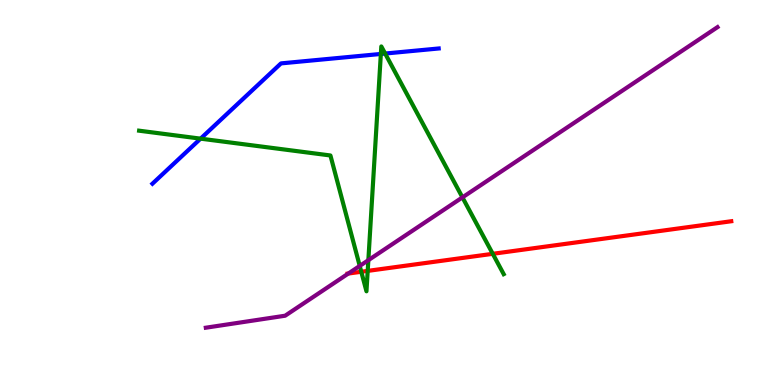[{'lines': ['blue', 'red'], 'intersections': []}, {'lines': ['green', 'red'], 'intersections': [{'x': 4.66, 'y': 2.94}, {'x': 4.74, 'y': 2.96}, {'x': 6.36, 'y': 3.41}]}, {'lines': ['purple', 'red'], 'intersections': [{'x': 4.49, 'y': 2.9}]}, {'lines': ['blue', 'green'], 'intersections': [{'x': 2.59, 'y': 6.4}, {'x': 4.91, 'y': 8.6}, {'x': 4.97, 'y': 8.61}]}, {'lines': ['blue', 'purple'], 'intersections': []}, {'lines': ['green', 'purple'], 'intersections': [{'x': 4.64, 'y': 3.09}, {'x': 4.75, 'y': 3.24}, {'x': 5.97, 'y': 4.87}]}]